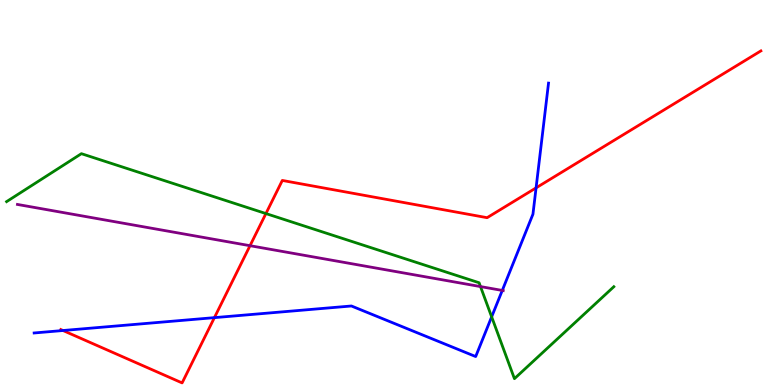[{'lines': ['blue', 'red'], 'intersections': [{'x': 0.813, 'y': 1.42}, {'x': 2.77, 'y': 1.75}, {'x': 6.92, 'y': 5.12}]}, {'lines': ['green', 'red'], 'intersections': [{'x': 3.43, 'y': 4.45}]}, {'lines': ['purple', 'red'], 'intersections': [{'x': 3.23, 'y': 3.62}]}, {'lines': ['blue', 'green'], 'intersections': [{'x': 6.34, 'y': 1.77}]}, {'lines': ['blue', 'purple'], 'intersections': [{'x': 6.48, 'y': 2.46}]}, {'lines': ['green', 'purple'], 'intersections': [{'x': 6.2, 'y': 2.56}]}]